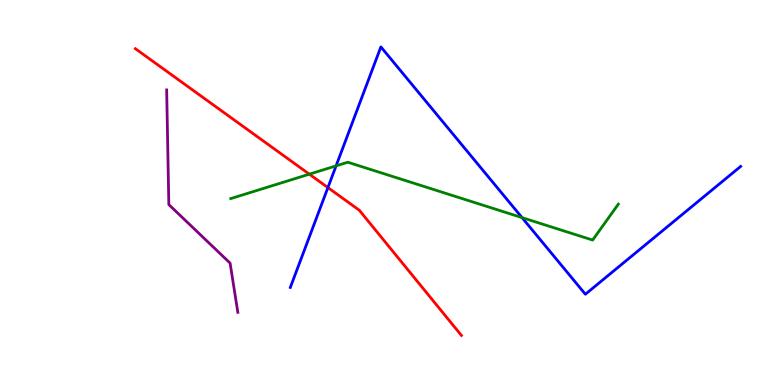[{'lines': ['blue', 'red'], 'intersections': [{'x': 4.23, 'y': 5.13}]}, {'lines': ['green', 'red'], 'intersections': [{'x': 3.99, 'y': 5.48}]}, {'lines': ['purple', 'red'], 'intersections': []}, {'lines': ['blue', 'green'], 'intersections': [{'x': 4.34, 'y': 5.69}, {'x': 6.74, 'y': 4.35}]}, {'lines': ['blue', 'purple'], 'intersections': []}, {'lines': ['green', 'purple'], 'intersections': []}]